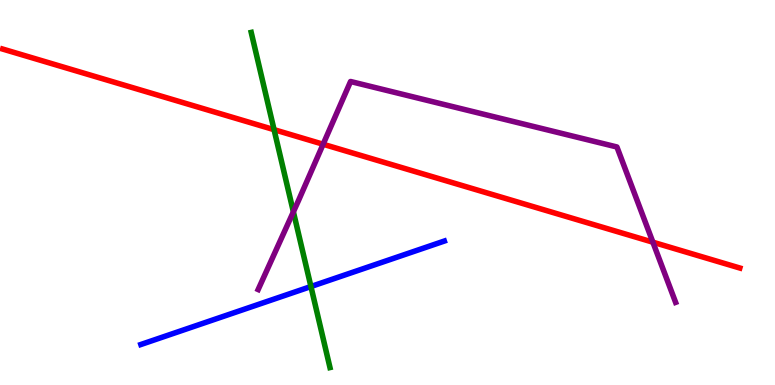[{'lines': ['blue', 'red'], 'intersections': []}, {'lines': ['green', 'red'], 'intersections': [{'x': 3.54, 'y': 6.63}]}, {'lines': ['purple', 'red'], 'intersections': [{'x': 4.17, 'y': 6.25}, {'x': 8.42, 'y': 3.71}]}, {'lines': ['blue', 'green'], 'intersections': [{'x': 4.01, 'y': 2.56}]}, {'lines': ['blue', 'purple'], 'intersections': []}, {'lines': ['green', 'purple'], 'intersections': [{'x': 3.79, 'y': 4.5}]}]